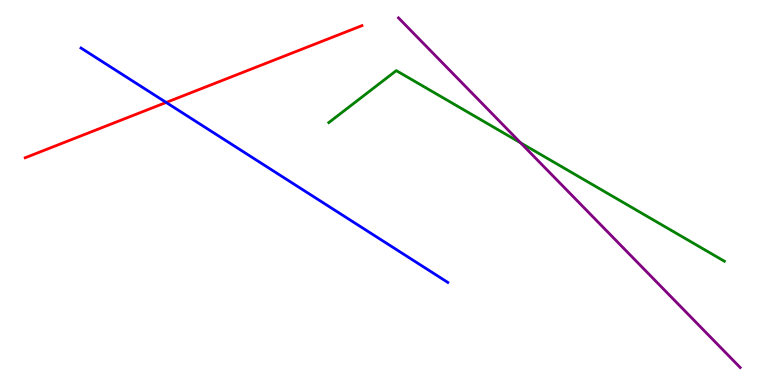[{'lines': ['blue', 'red'], 'intersections': [{'x': 2.14, 'y': 7.34}]}, {'lines': ['green', 'red'], 'intersections': []}, {'lines': ['purple', 'red'], 'intersections': []}, {'lines': ['blue', 'green'], 'intersections': []}, {'lines': ['blue', 'purple'], 'intersections': []}, {'lines': ['green', 'purple'], 'intersections': [{'x': 6.72, 'y': 6.29}]}]